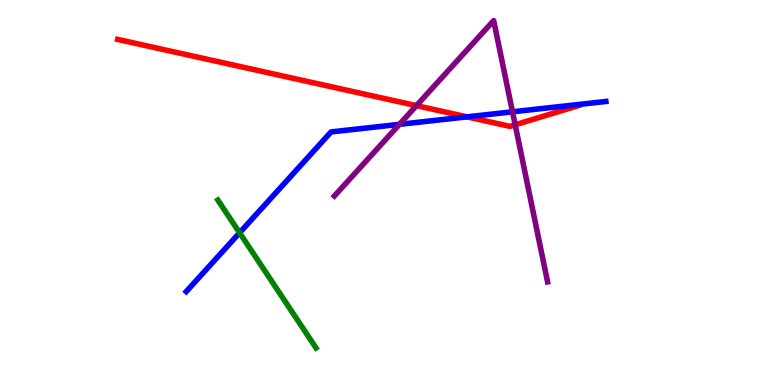[{'lines': ['blue', 'red'], 'intersections': [{'x': 6.03, 'y': 6.96}]}, {'lines': ['green', 'red'], 'intersections': []}, {'lines': ['purple', 'red'], 'intersections': [{'x': 5.37, 'y': 7.26}, {'x': 6.65, 'y': 6.76}]}, {'lines': ['blue', 'green'], 'intersections': [{'x': 3.09, 'y': 3.95}]}, {'lines': ['blue', 'purple'], 'intersections': [{'x': 5.15, 'y': 6.77}, {'x': 6.61, 'y': 7.1}]}, {'lines': ['green', 'purple'], 'intersections': []}]